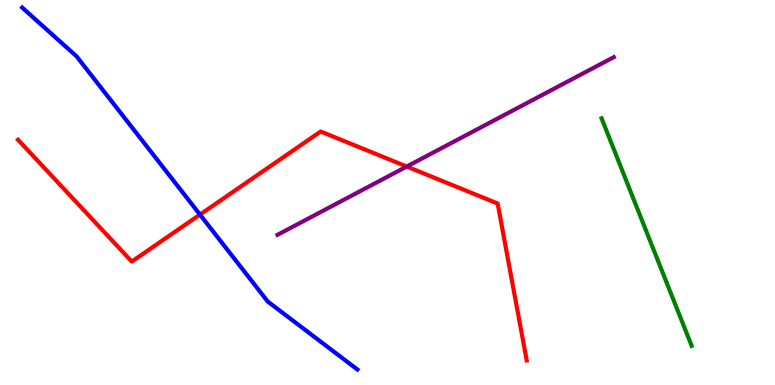[{'lines': ['blue', 'red'], 'intersections': [{'x': 2.58, 'y': 4.43}]}, {'lines': ['green', 'red'], 'intersections': []}, {'lines': ['purple', 'red'], 'intersections': [{'x': 5.25, 'y': 5.67}]}, {'lines': ['blue', 'green'], 'intersections': []}, {'lines': ['blue', 'purple'], 'intersections': []}, {'lines': ['green', 'purple'], 'intersections': []}]